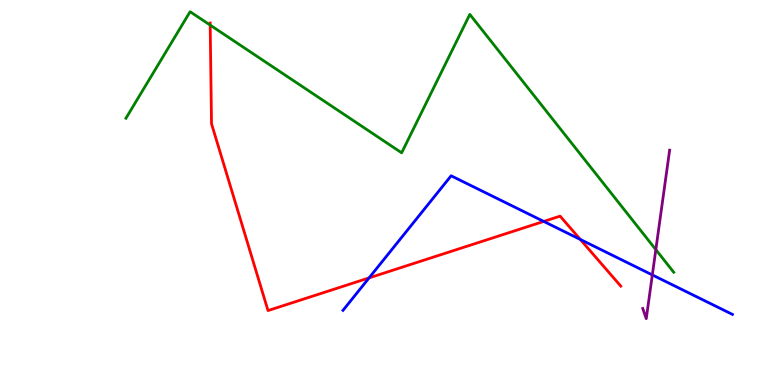[{'lines': ['blue', 'red'], 'intersections': [{'x': 4.76, 'y': 2.78}, {'x': 7.02, 'y': 4.25}, {'x': 7.49, 'y': 3.78}]}, {'lines': ['green', 'red'], 'intersections': [{'x': 2.71, 'y': 9.35}]}, {'lines': ['purple', 'red'], 'intersections': []}, {'lines': ['blue', 'green'], 'intersections': []}, {'lines': ['blue', 'purple'], 'intersections': [{'x': 8.42, 'y': 2.86}]}, {'lines': ['green', 'purple'], 'intersections': [{'x': 8.46, 'y': 3.52}]}]